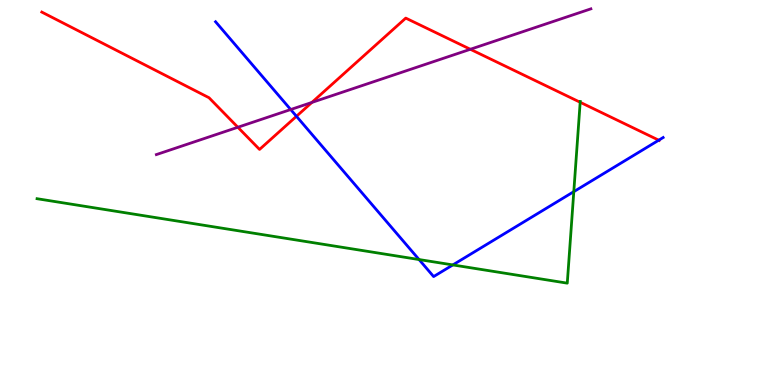[{'lines': ['blue', 'red'], 'intersections': [{'x': 3.83, 'y': 6.98}, {'x': 8.5, 'y': 6.36}]}, {'lines': ['green', 'red'], 'intersections': [{'x': 7.49, 'y': 7.34}]}, {'lines': ['purple', 'red'], 'intersections': [{'x': 3.07, 'y': 6.69}, {'x': 4.02, 'y': 7.34}, {'x': 6.07, 'y': 8.72}]}, {'lines': ['blue', 'green'], 'intersections': [{'x': 5.41, 'y': 3.26}, {'x': 5.84, 'y': 3.12}, {'x': 7.4, 'y': 5.02}]}, {'lines': ['blue', 'purple'], 'intersections': [{'x': 3.75, 'y': 7.15}]}, {'lines': ['green', 'purple'], 'intersections': []}]